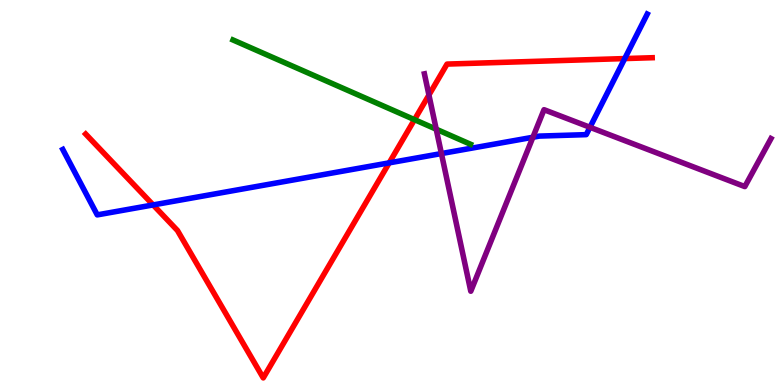[{'lines': ['blue', 'red'], 'intersections': [{'x': 1.98, 'y': 4.68}, {'x': 5.02, 'y': 5.77}, {'x': 8.06, 'y': 8.48}]}, {'lines': ['green', 'red'], 'intersections': [{'x': 5.35, 'y': 6.89}]}, {'lines': ['purple', 'red'], 'intersections': [{'x': 5.53, 'y': 7.53}]}, {'lines': ['blue', 'green'], 'intersections': []}, {'lines': ['blue', 'purple'], 'intersections': [{'x': 5.7, 'y': 6.01}, {'x': 6.88, 'y': 6.43}, {'x': 7.61, 'y': 6.69}]}, {'lines': ['green', 'purple'], 'intersections': [{'x': 5.63, 'y': 6.64}]}]